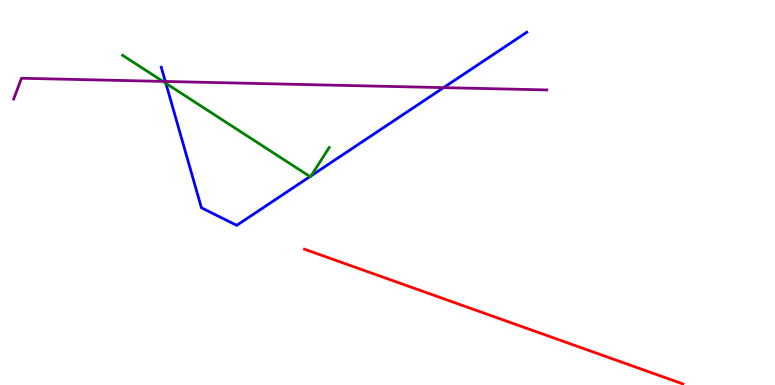[{'lines': ['blue', 'red'], 'intersections': []}, {'lines': ['green', 'red'], 'intersections': []}, {'lines': ['purple', 'red'], 'intersections': []}, {'lines': ['blue', 'green'], 'intersections': [{'x': 2.14, 'y': 7.84}, {'x': 4.0, 'y': 5.41}, {'x': 4.01, 'y': 5.43}]}, {'lines': ['blue', 'purple'], 'intersections': [{'x': 2.13, 'y': 7.88}, {'x': 5.72, 'y': 7.72}]}, {'lines': ['green', 'purple'], 'intersections': [{'x': 2.1, 'y': 7.89}]}]